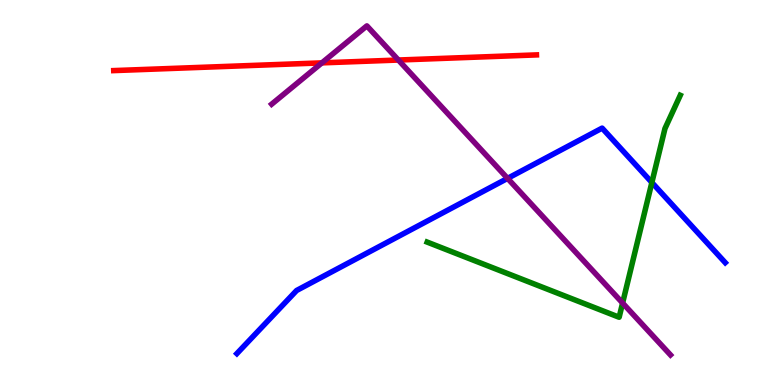[{'lines': ['blue', 'red'], 'intersections': []}, {'lines': ['green', 'red'], 'intersections': []}, {'lines': ['purple', 'red'], 'intersections': [{'x': 4.15, 'y': 8.37}, {'x': 5.14, 'y': 8.44}]}, {'lines': ['blue', 'green'], 'intersections': [{'x': 8.41, 'y': 5.26}]}, {'lines': ['blue', 'purple'], 'intersections': [{'x': 6.55, 'y': 5.37}]}, {'lines': ['green', 'purple'], 'intersections': [{'x': 8.03, 'y': 2.13}]}]